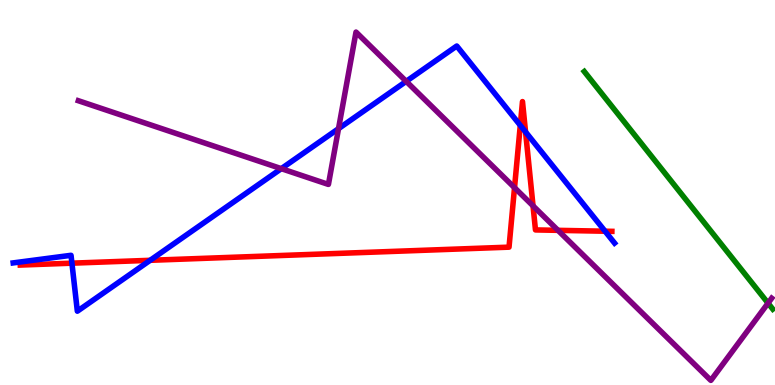[{'lines': ['blue', 'red'], 'intersections': [{'x': 0.928, 'y': 3.16}, {'x': 1.94, 'y': 3.24}, {'x': 6.71, 'y': 6.74}, {'x': 6.78, 'y': 6.57}, {'x': 7.81, 'y': 3.99}]}, {'lines': ['green', 'red'], 'intersections': []}, {'lines': ['purple', 'red'], 'intersections': [{'x': 6.64, 'y': 5.13}, {'x': 6.88, 'y': 4.65}, {'x': 7.2, 'y': 4.02}]}, {'lines': ['blue', 'green'], 'intersections': []}, {'lines': ['blue', 'purple'], 'intersections': [{'x': 3.63, 'y': 5.62}, {'x': 4.37, 'y': 6.66}, {'x': 5.24, 'y': 7.89}]}, {'lines': ['green', 'purple'], 'intersections': [{'x': 9.91, 'y': 2.13}]}]